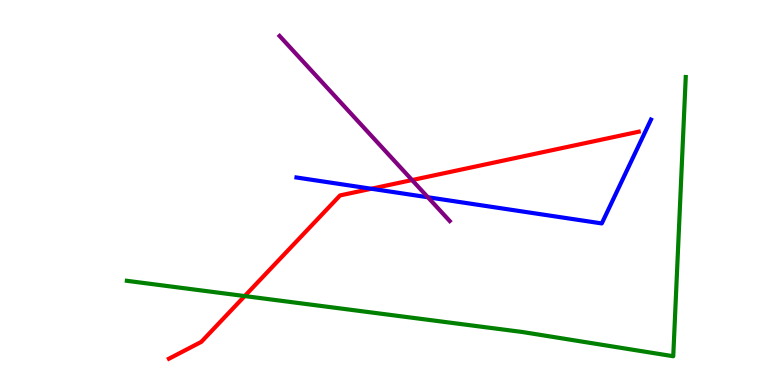[{'lines': ['blue', 'red'], 'intersections': [{'x': 4.79, 'y': 5.1}]}, {'lines': ['green', 'red'], 'intersections': [{'x': 3.16, 'y': 2.31}]}, {'lines': ['purple', 'red'], 'intersections': [{'x': 5.32, 'y': 5.32}]}, {'lines': ['blue', 'green'], 'intersections': []}, {'lines': ['blue', 'purple'], 'intersections': [{'x': 5.52, 'y': 4.88}]}, {'lines': ['green', 'purple'], 'intersections': []}]